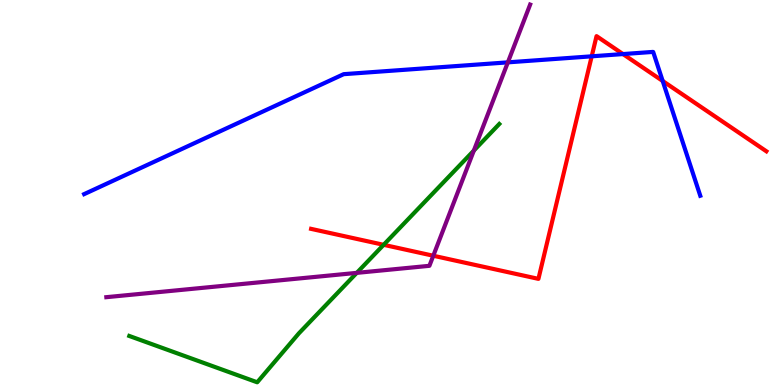[{'lines': ['blue', 'red'], 'intersections': [{'x': 7.63, 'y': 8.54}, {'x': 8.04, 'y': 8.6}, {'x': 8.55, 'y': 7.9}]}, {'lines': ['green', 'red'], 'intersections': [{'x': 4.95, 'y': 3.64}]}, {'lines': ['purple', 'red'], 'intersections': [{'x': 5.59, 'y': 3.36}]}, {'lines': ['blue', 'green'], 'intersections': []}, {'lines': ['blue', 'purple'], 'intersections': [{'x': 6.55, 'y': 8.38}]}, {'lines': ['green', 'purple'], 'intersections': [{'x': 4.6, 'y': 2.91}, {'x': 6.11, 'y': 6.09}]}]